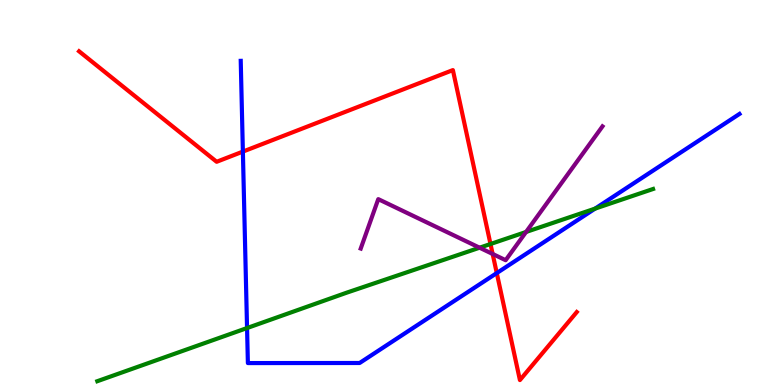[{'lines': ['blue', 'red'], 'intersections': [{'x': 3.13, 'y': 6.06}, {'x': 6.41, 'y': 2.91}]}, {'lines': ['green', 'red'], 'intersections': [{'x': 6.33, 'y': 3.66}]}, {'lines': ['purple', 'red'], 'intersections': [{'x': 6.36, 'y': 3.4}]}, {'lines': ['blue', 'green'], 'intersections': [{'x': 3.19, 'y': 1.48}, {'x': 7.68, 'y': 4.58}]}, {'lines': ['blue', 'purple'], 'intersections': []}, {'lines': ['green', 'purple'], 'intersections': [{'x': 6.19, 'y': 3.57}, {'x': 6.79, 'y': 3.97}]}]